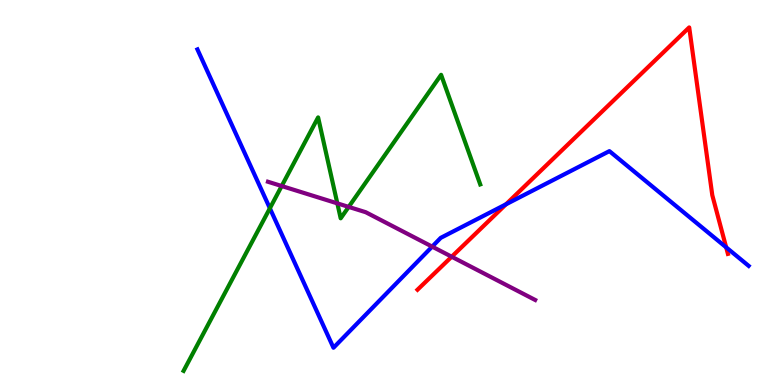[{'lines': ['blue', 'red'], 'intersections': [{'x': 6.53, 'y': 4.69}, {'x': 9.37, 'y': 3.58}]}, {'lines': ['green', 'red'], 'intersections': []}, {'lines': ['purple', 'red'], 'intersections': [{'x': 5.83, 'y': 3.33}]}, {'lines': ['blue', 'green'], 'intersections': [{'x': 3.48, 'y': 4.59}]}, {'lines': ['blue', 'purple'], 'intersections': [{'x': 5.58, 'y': 3.59}]}, {'lines': ['green', 'purple'], 'intersections': [{'x': 3.63, 'y': 5.17}, {'x': 4.35, 'y': 4.72}, {'x': 4.5, 'y': 4.63}]}]